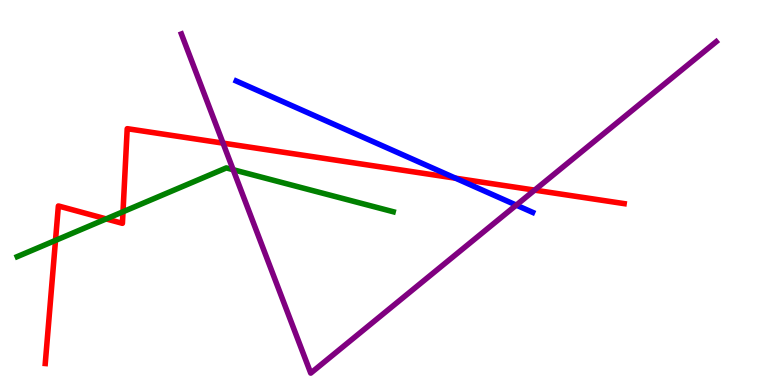[{'lines': ['blue', 'red'], 'intersections': [{'x': 5.88, 'y': 5.37}]}, {'lines': ['green', 'red'], 'intersections': [{'x': 0.716, 'y': 3.76}, {'x': 1.37, 'y': 4.31}, {'x': 1.59, 'y': 4.5}]}, {'lines': ['purple', 'red'], 'intersections': [{'x': 2.88, 'y': 6.28}, {'x': 6.9, 'y': 5.06}]}, {'lines': ['blue', 'green'], 'intersections': []}, {'lines': ['blue', 'purple'], 'intersections': [{'x': 6.66, 'y': 4.67}]}, {'lines': ['green', 'purple'], 'intersections': [{'x': 3.01, 'y': 5.59}]}]